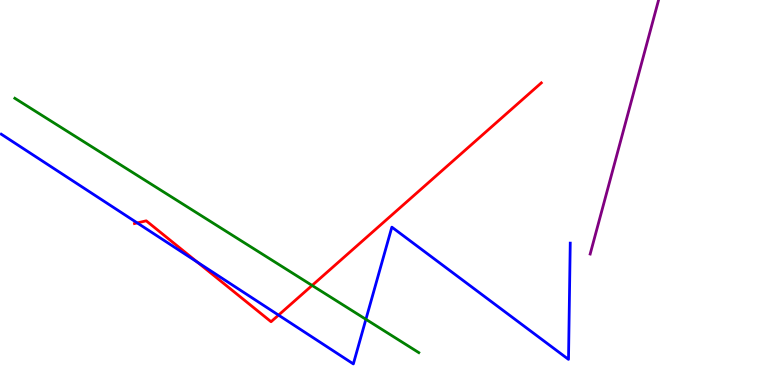[{'lines': ['blue', 'red'], 'intersections': [{'x': 1.77, 'y': 4.21}, {'x': 2.55, 'y': 3.19}, {'x': 3.59, 'y': 1.82}]}, {'lines': ['green', 'red'], 'intersections': [{'x': 4.03, 'y': 2.59}]}, {'lines': ['purple', 'red'], 'intersections': []}, {'lines': ['blue', 'green'], 'intersections': [{'x': 4.72, 'y': 1.71}]}, {'lines': ['blue', 'purple'], 'intersections': []}, {'lines': ['green', 'purple'], 'intersections': []}]